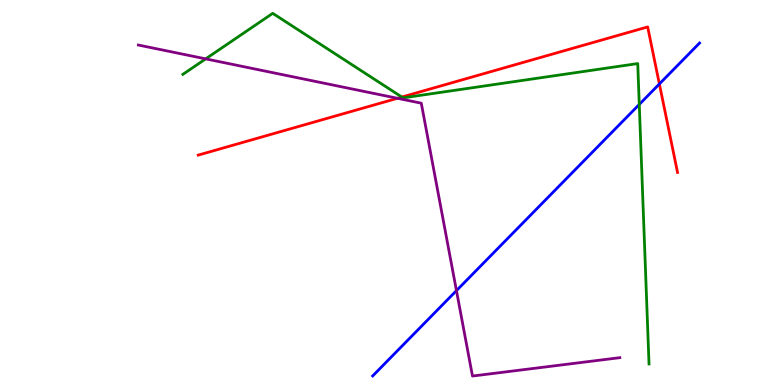[{'lines': ['blue', 'red'], 'intersections': [{'x': 8.51, 'y': 7.82}]}, {'lines': ['green', 'red'], 'intersections': [{'x': 5.19, 'y': 7.48}]}, {'lines': ['purple', 'red'], 'intersections': [{'x': 5.13, 'y': 7.45}]}, {'lines': ['blue', 'green'], 'intersections': [{'x': 8.25, 'y': 7.29}]}, {'lines': ['blue', 'purple'], 'intersections': [{'x': 5.89, 'y': 2.45}]}, {'lines': ['green', 'purple'], 'intersections': [{'x': 2.65, 'y': 8.47}]}]